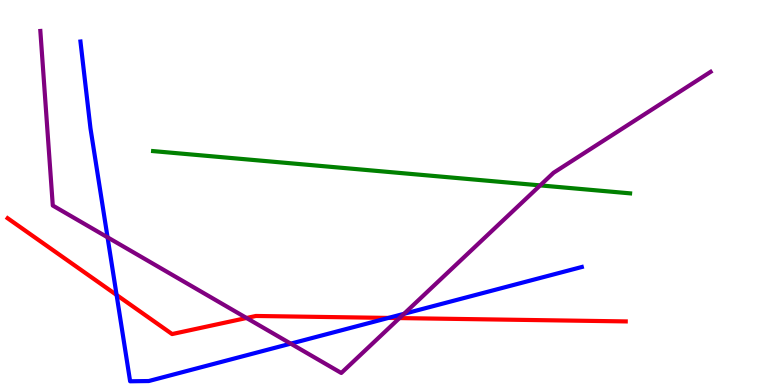[{'lines': ['blue', 'red'], 'intersections': [{'x': 1.5, 'y': 2.34}, {'x': 5.01, 'y': 1.74}]}, {'lines': ['green', 'red'], 'intersections': []}, {'lines': ['purple', 'red'], 'intersections': [{'x': 3.18, 'y': 1.74}, {'x': 5.15, 'y': 1.74}]}, {'lines': ['blue', 'green'], 'intersections': []}, {'lines': ['blue', 'purple'], 'intersections': [{'x': 1.39, 'y': 3.84}, {'x': 3.75, 'y': 1.07}, {'x': 5.21, 'y': 1.85}]}, {'lines': ['green', 'purple'], 'intersections': [{'x': 6.97, 'y': 5.18}]}]